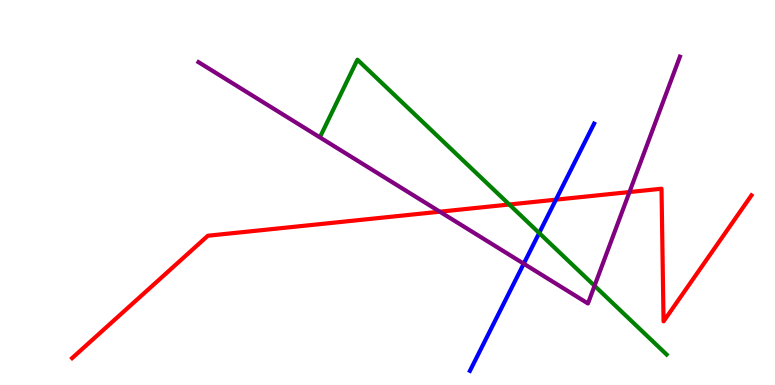[{'lines': ['blue', 'red'], 'intersections': [{'x': 7.17, 'y': 4.81}]}, {'lines': ['green', 'red'], 'intersections': [{'x': 6.57, 'y': 4.69}]}, {'lines': ['purple', 'red'], 'intersections': [{'x': 5.68, 'y': 4.5}, {'x': 8.12, 'y': 5.01}]}, {'lines': ['blue', 'green'], 'intersections': [{'x': 6.96, 'y': 3.95}]}, {'lines': ['blue', 'purple'], 'intersections': [{'x': 6.76, 'y': 3.15}]}, {'lines': ['green', 'purple'], 'intersections': [{'x': 7.67, 'y': 2.58}]}]